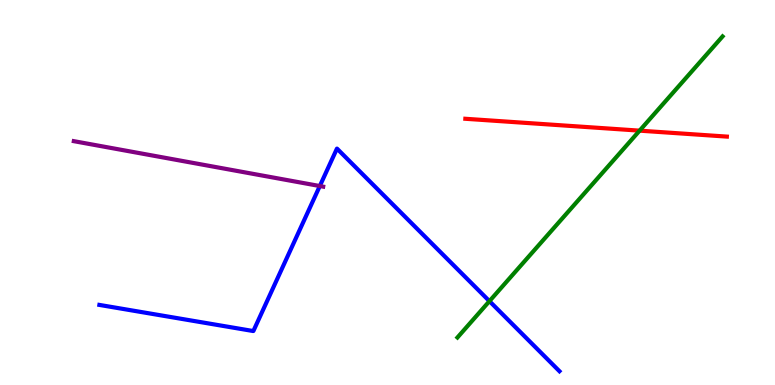[{'lines': ['blue', 'red'], 'intersections': []}, {'lines': ['green', 'red'], 'intersections': [{'x': 8.25, 'y': 6.61}]}, {'lines': ['purple', 'red'], 'intersections': []}, {'lines': ['blue', 'green'], 'intersections': [{'x': 6.32, 'y': 2.18}]}, {'lines': ['blue', 'purple'], 'intersections': [{'x': 4.13, 'y': 5.17}]}, {'lines': ['green', 'purple'], 'intersections': []}]